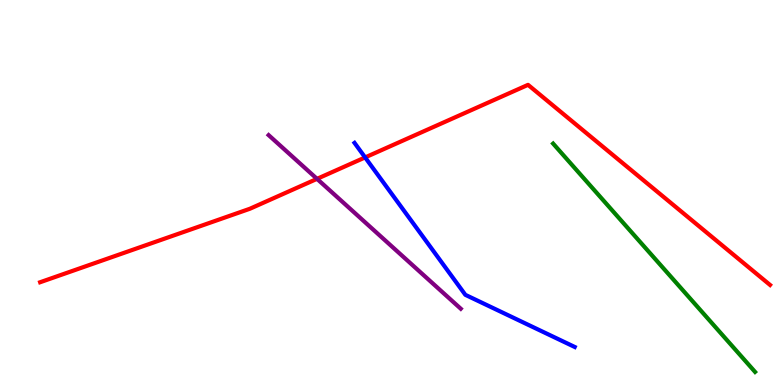[{'lines': ['blue', 'red'], 'intersections': [{'x': 4.71, 'y': 5.91}]}, {'lines': ['green', 'red'], 'intersections': []}, {'lines': ['purple', 'red'], 'intersections': [{'x': 4.09, 'y': 5.35}]}, {'lines': ['blue', 'green'], 'intersections': []}, {'lines': ['blue', 'purple'], 'intersections': []}, {'lines': ['green', 'purple'], 'intersections': []}]